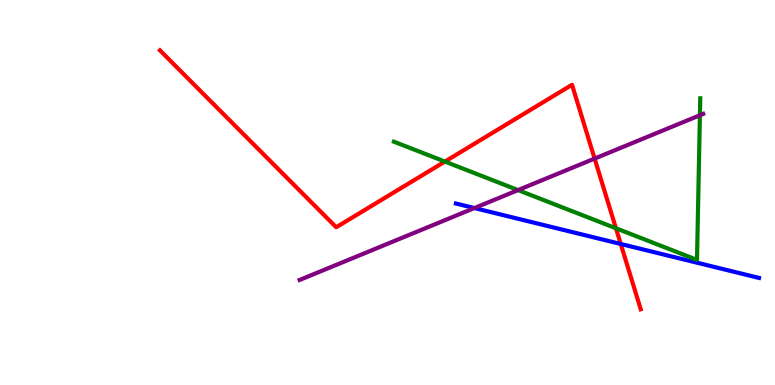[{'lines': ['blue', 'red'], 'intersections': [{'x': 8.01, 'y': 3.66}]}, {'lines': ['green', 'red'], 'intersections': [{'x': 5.74, 'y': 5.8}, {'x': 7.95, 'y': 4.07}]}, {'lines': ['purple', 'red'], 'intersections': [{'x': 7.67, 'y': 5.88}]}, {'lines': ['blue', 'green'], 'intersections': []}, {'lines': ['blue', 'purple'], 'intersections': [{'x': 6.12, 'y': 4.6}]}, {'lines': ['green', 'purple'], 'intersections': [{'x': 6.68, 'y': 5.06}, {'x': 9.03, 'y': 7.01}]}]